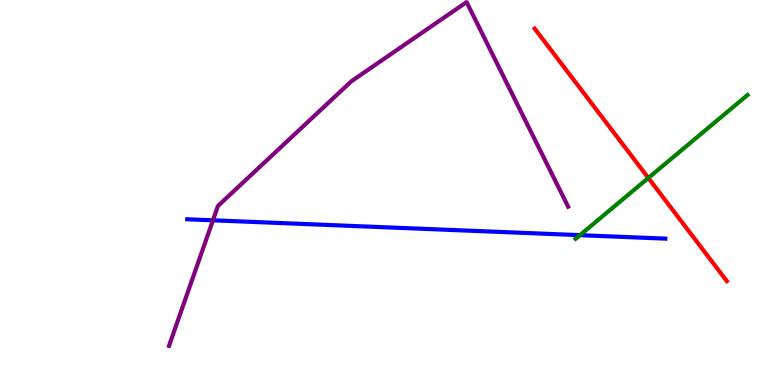[{'lines': ['blue', 'red'], 'intersections': []}, {'lines': ['green', 'red'], 'intersections': [{'x': 8.37, 'y': 5.38}]}, {'lines': ['purple', 'red'], 'intersections': []}, {'lines': ['blue', 'green'], 'intersections': [{'x': 7.48, 'y': 3.89}]}, {'lines': ['blue', 'purple'], 'intersections': [{'x': 2.75, 'y': 4.28}]}, {'lines': ['green', 'purple'], 'intersections': []}]